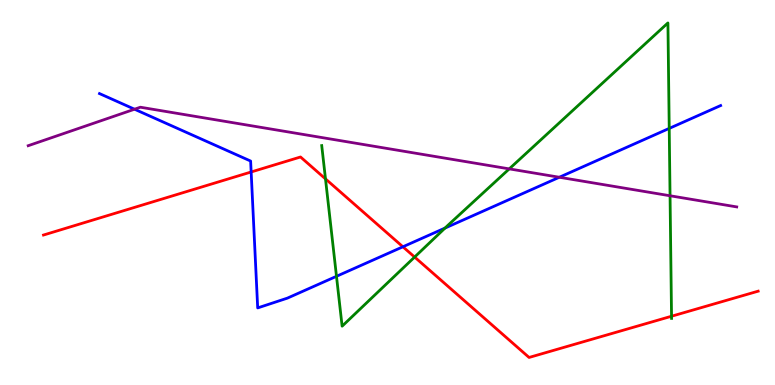[{'lines': ['blue', 'red'], 'intersections': [{'x': 3.24, 'y': 5.53}, {'x': 5.2, 'y': 3.59}]}, {'lines': ['green', 'red'], 'intersections': [{'x': 4.2, 'y': 5.35}, {'x': 5.35, 'y': 3.32}, {'x': 8.66, 'y': 1.79}]}, {'lines': ['purple', 'red'], 'intersections': []}, {'lines': ['blue', 'green'], 'intersections': [{'x': 4.34, 'y': 2.82}, {'x': 5.74, 'y': 4.08}, {'x': 8.64, 'y': 6.66}]}, {'lines': ['blue', 'purple'], 'intersections': [{'x': 1.74, 'y': 7.16}, {'x': 7.22, 'y': 5.4}]}, {'lines': ['green', 'purple'], 'intersections': [{'x': 6.57, 'y': 5.61}, {'x': 8.65, 'y': 4.92}]}]